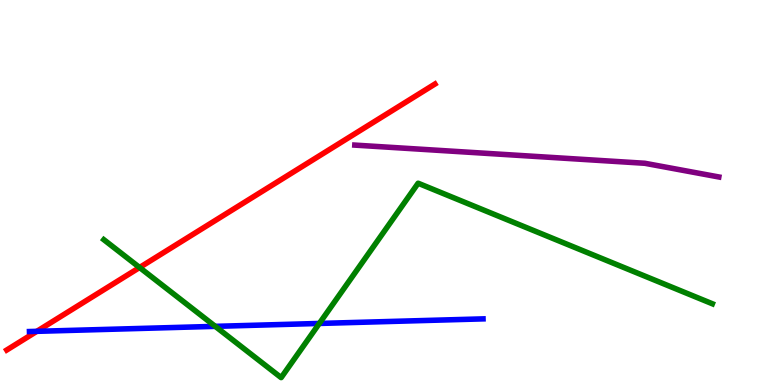[{'lines': ['blue', 'red'], 'intersections': [{'x': 0.475, 'y': 1.39}]}, {'lines': ['green', 'red'], 'intersections': [{'x': 1.8, 'y': 3.05}]}, {'lines': ['purple', 'red'], 'intersections': []}, {'lines': ['blue', 'green'], 'intersections': [{'x': 2.78, 'y': 1.52}, {'x': 4.12, 'y': 1.6}]}, {'lines': ['blue', 'purple'], 'intersections': []}, {'lines': ['green', 'purple'], 'intersections': []}]